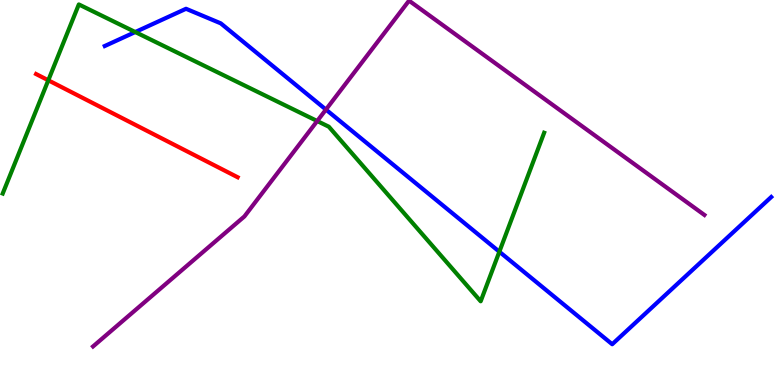[{'lines': ['blue', 'red'], 'intersections': []}, {'lines': ['green', 'red'], 'intersections': [{'x': 0.623, 'y': 7.91}]}, {'lines': ['purple', 'red'], 'intersections': []}, {'lines': ['blue', 'green'], 'intersections': [{'x': 1.75, 'y': 9.17}, {'x': 6.44, 'y': 3.46}]}, {'lines': ['blue', 'purple'], 'intersections': [{'x': 4.21, 'y': 7.15}]}, {'lines': ['green', 'purple'], 'intersections': [{'x': 4.09, 'y': 6.86}]}]